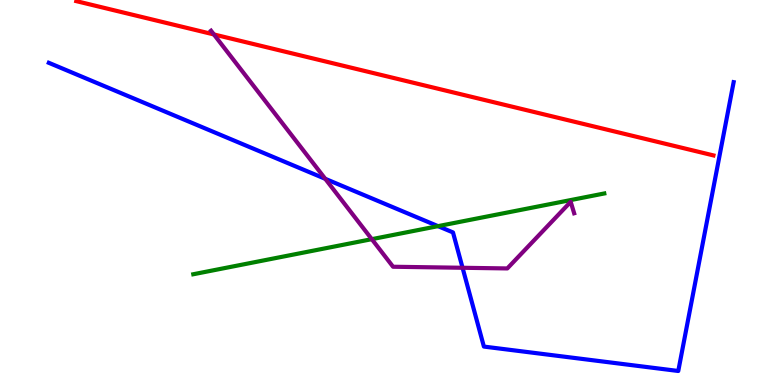[{'lines': ['blue', 'red'], 'intersections': []}, {'lines': ['green', 'red'], 'intersections': []}, {'lines': ['purple', 'red'], 'intersections': [{'x': 2.76, 'y': 9.11}]}, {'lines': ['blue', 'green'], 'intersections': [{'x': 5.65, 'y': 4.13}]}, {'lines': ['blue', 'purple'], 'intersections': [{'x': 4.2, 'y': 5.36}, {'x': 5.97, 'y': 3.04}]}, {'lines': ['green', 'purple'], 'intersections': [{'x': 4.8, 'y': 3.79}]}]